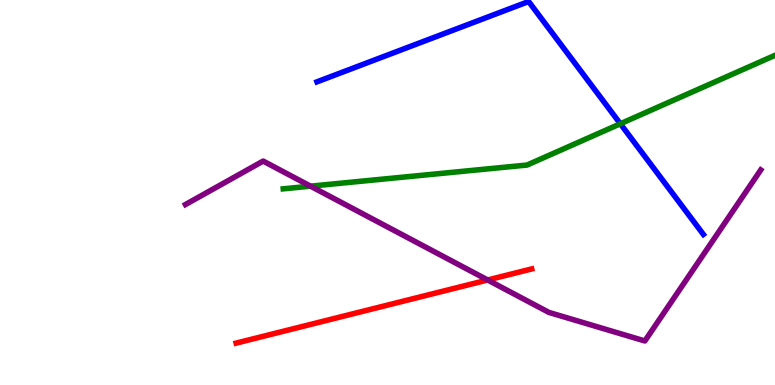[{'lines': ['blue', 'red'], 'intersections': []}, {'lines': ['green', 'red'], 'intersections': []}, {'lines': ['purple', 'red'], 'intersections': [{'x': 6.29, 'y': 2.73}]}, {'lines': ['blue', 'green'], 'intersections': [{'x': 8.0, 'y': 6.79}]}, {'lines': ['blue', 'purple'], 'intersections': []}, {'lines': ['green', 'purple'], 'intersections': [{'x': 4.01, 'y': 5.16}]}]